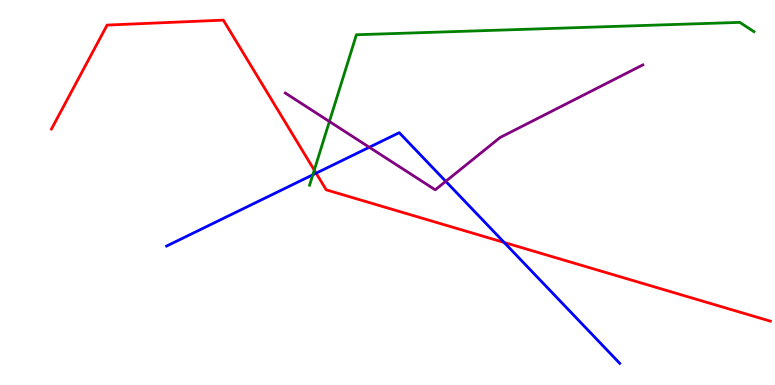[{'lines': ['blue', 'red'], 'intersections': [{'x': 4.08, 'y': 5.5}, {'x': 6.51, 'y': 3.7}]}, {'lines': ['green', 'red'], 'intersections': [{'x': 4.06, 'y': 5.58}]}, {'lines': ['purple', 'red'], 'intersections': []}, {'lines': ['blue', 'green'], 'intersections': [{'x': 4.04, 'y': 5.46}]}, {'lines': ['blue', 'purple'], 'intersections': [{'x': 4.77, 'y': 6.17}, {'x': 5.75, 'y': 5.29}]}, {'lines': ['green', 'purple'], 'intersections': [{'x': 4.25, 'y': 6.84}]}]